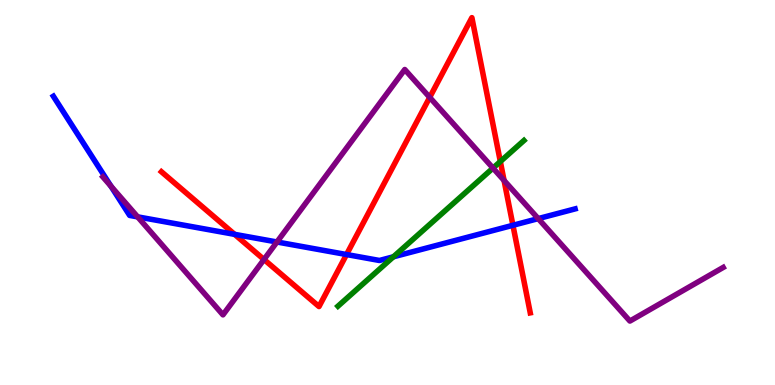[{'lines': ['blue', 'red'], 'intersections': [{'x': 3.03, 'y': 3.91}, {'x': 4.47, 'y': 3.39}, {'x': 6.62, 'y': 4.15}]}, {'lines': ['green', 'red'], 'intersections': [{'x': 6.46, 'y': 5.8}]}, {'lines': ['purple', 'red'], 'intersections': [{'x': 3.41, 'y': 3.26}, {'x': 5.54, 'y': 7.47}, {'x': 6.5, 'y': 5.31}]}, {'lines': ['blue', 'green'], 'intersections': [{'x': 5.08, 'y': 3.33}]}, {'lines': ['blue', 'purple'], 'intersections': [{'x': 1.43, 'y': 5.16}, {'x': 1.78, 'y': 4.37}, {'x': 3.57, 'y': 3.71}, {'x': 6.94, 'y': 4.32}]}, {'lines': ['green', 'purple'], 'intersections': [{'x': 6.36, 'y': 5.63}]}]